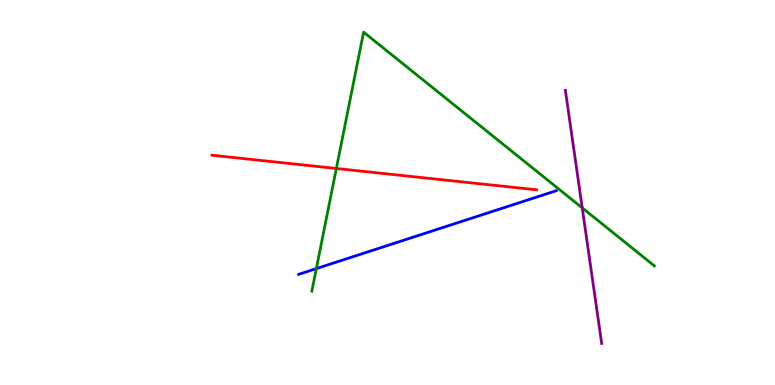[{'lines': ['blue', 'red'], 'intersections': []}, {'lines': ['green', 'red'], 'intersections': [{'x': 4.34, 'y': 5.62}]}, {'lines': ['purple', 'red'], 'intersections': []}, {'lines': ['blue', 'green'], 'intersections': [{'x': 4.08, 'y': 3.02}]}, {'lines': ['blue', 'purple'], 'intersections': []}, {'lines': ['green', 'purple'], 'intersections': [{'x': 7.51, 'y': 4.6}]}]